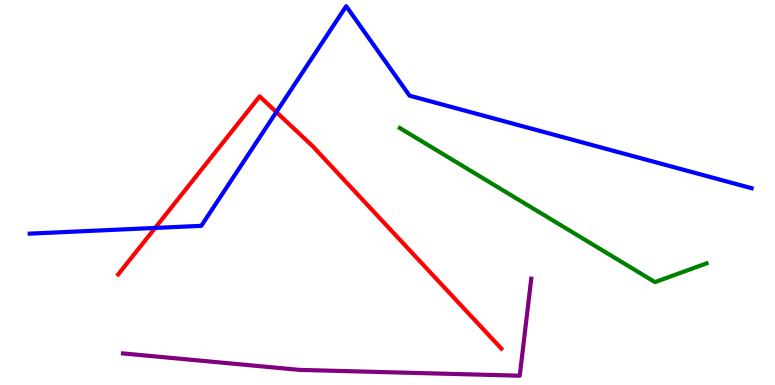[{'lines': ['blue', 'red'], 'intersections': [{'x': 2.0, 'y': 4.08}, {'x': 3.57, 'y': 7.09}]}, {'lines': ['green', 'red'], 'intersections': []}, {'lines': ['purple', 'red'], 'intersections': []}, {'lines': ['blue', 'green'], 'intersections': []}, {'lines': ['blue', 'purple'], 'intersections': []}, {'lines': ['green', 'purple'], 'intersections': []}]